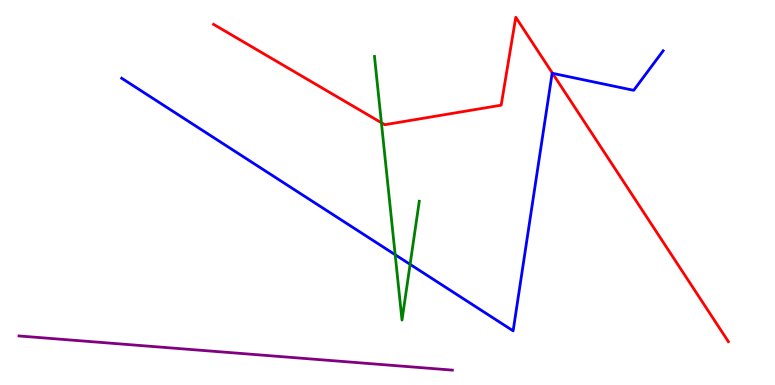[{'lines': ['blue', 'red'], 'intersections': [{'x': 7.13, 'y': 8.1}]}, {'lines': ['green', 'red'], 'intersections': [{'x': 4.92, 'y': 6.81}]}, {'lines': ['purple', 'red'], 'intersections': []}, {'lines': ['blue', 'green'], 'intersections': [{'x': 5.1, 'y': 3.38}, {'x': 5.29, 'y': 3.13}]}, {'lines': ['blue', 'purple'], 'intersections': []}, {'lines': ['green', 'purple'], 'intersections': []}]